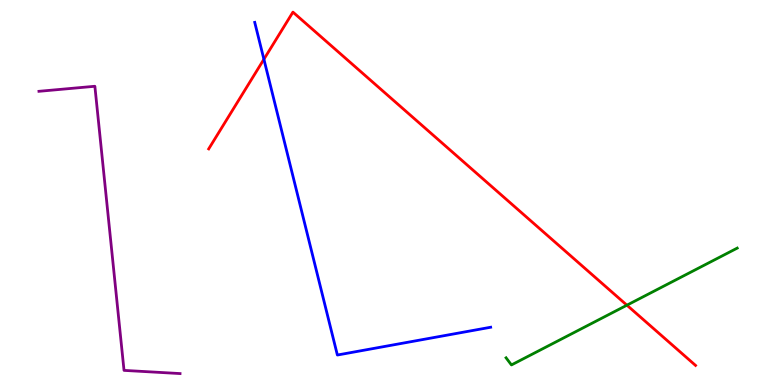[{'lines': ['blue', 'red'], 'intersections': [{'x': 3.41, 'y': 8.46}]}, {'lines': ['green', 'red'], 'intersections': [{'x': 8.09, 'y': 2.07}]}, {'lines': ['purple', 'red'], 'intersections': []}, {'lines': ['blue', 'green'], 'intersections': []}, {'lines': ['blue', 'purple'], 'intersections': []}, {'lines': ['green', 'purple'], 'intersections': []}]